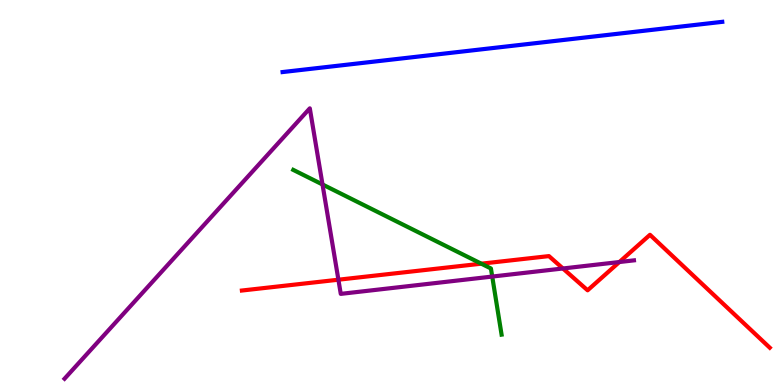[{'lines': ['blue', 'red'], 'intersections': []}, {'lines': ['green', 'red'], 'intersections': [{'x': 6.21, 'y': 3.15}]}, {'lines': ['purple', 'red'], 'intersections': [{'x': 4.37, 'y': 2.73}, {'x': 7.26, 'y': 3.03}, {'x': 7.99, 'y': 3.19}]}, {'lines': ['blue', 'green'], 'intersections': []}, {'lines': ['blue', 'purple'], 'intersections': []}, {'lines': ['green', 'purple'], 'intersections': [{'x': 4.16, 'y': 5.21}, {'x': 6.35, 'y': 2.82}]}]